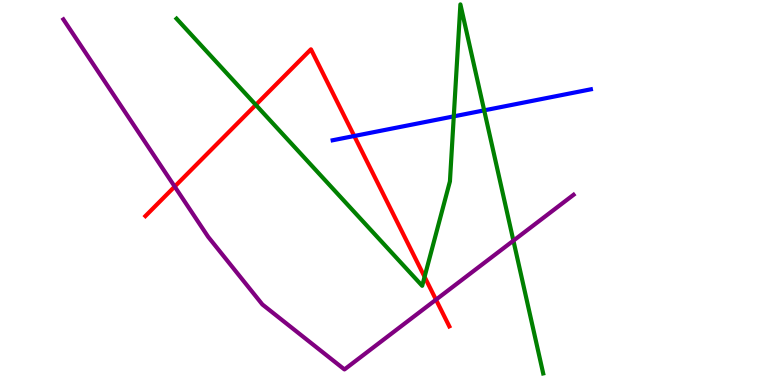[{'lines': ['blue', 'red'], 'intersections': [{'x': 4.57, 'y': 6.47}]}, {'lines': ['green', 'red'], 'intersections': [{'x': 3.3, 'y': 7.28}, {'x': 5.48, 'y': 2.81}]}, {'lines': ['purple', 'red'], 'intersections': [{'x': 2.25, 'y': 5.15}, {'x': 5.63, 'y': 2.22}]}, {'lines': ['blue', 'green'], 'intersections': [{'x': 5.86, 'y': 6.98}, {'x': 6.25, 'y': 7.13}]}, {'lines': ['blue', 'purple'], 'intersections': []}, {'lines': ['green', 'purple'], 'intersections': [{'x': 6.62, 'y': 3.75}]}]